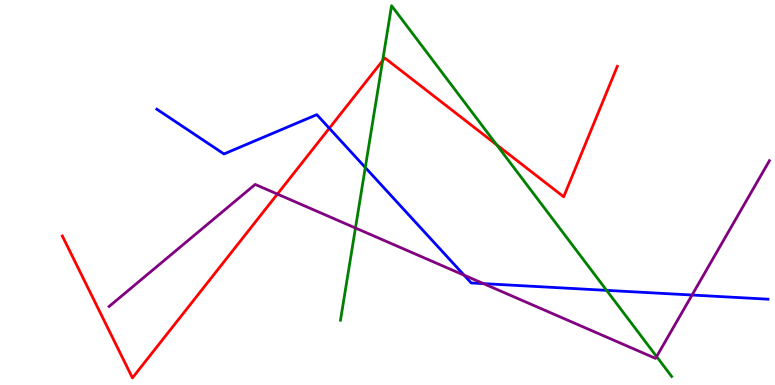[{'lines': ['blue', 'red'], 'intersections': [{'x': 4.25, 'y': 6.67}]}, {'lines': ['green', 'red'], 'intersections': [{'x': 4.94, 'y': 8.43}, {'x': 6.41, 'y': 6.24}]}, {'lines': ['purple', 'red'], 'intersections': [{'x': 3.58, 'y': 4.96}]}, {'lines': ['blue', 'green'], 'intersections': [{'x': 4.71, 'y': 5.65}, {'x': 7.83, 'y': 2.46}]}, {'lines': ['blue', 'purple'], 'intersections': [{'x': 5.99, 'y': 2.85}, {'x': 6.24, 'y': 2.63}, {'x': 8.93, 'y': 2.34}]}, {'lines': ['green', 'purple'], 'intersections': [{'x': 4.59, 'y': 4.08}, {'x': 8.47, 'y': 0.739}]}]